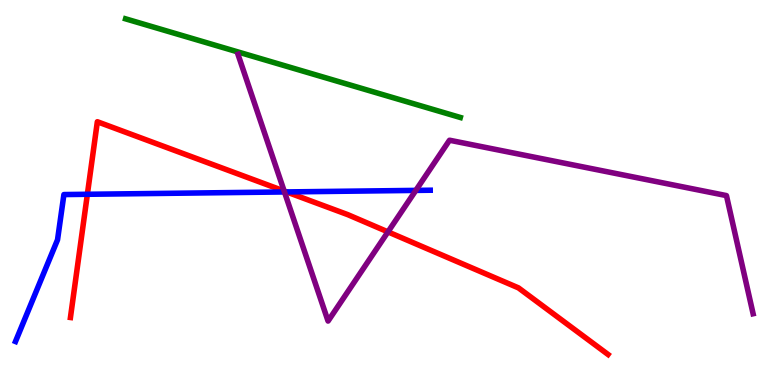[{'lines': ['blue', 'red'], 'intersections': [{'x': 1.13, 'y': 4.95}, {'x': 3.7, 'y': 5.01}]}, {'lines': ['green', 'red'], 'intersections': []}, {'lines': ['purple', 'red'], 'intersections': [{'x': 3.67, 'y': 5.04}, {'x': 5.01, 'y': 3.98}]}, {'lines': ['blue', 'green'], 'intersections': []}, {'lines': ['blue', 'purple'], 'intersections': [{'x': 3.67, 'y': 5.01}, {'x': 5.37, 'y': 5.05}]}, {'lines': ['green', 'purple'], 'intersections': []}]